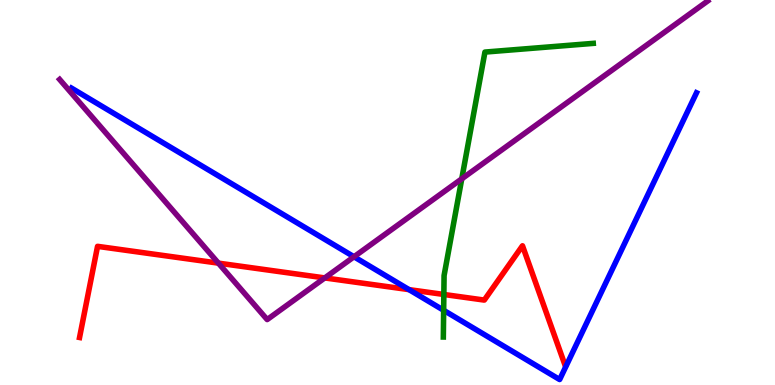[{'lines': ['blue', 'red'], 'intersections': [{'x': 5.28, 'y': 2.48}]}, {'lines': ['green', 'red'], 'intersections': [{'x': 5.73, 'y': 2.35}]}, {'lines': ['purple', 'red'], 'intersections': [{'x': 2.82, 'y': 3.17}, {'x': 4.19, 'y': 2.78}]}, {'lines': ['blue', 'green'], 'intersections': [{'x': 5.72, 'y': 1.94}]}, {'lines': ['blue', 'purple'], 'intersections': [{'x': 4.57, 'y': 3.33}]}, {'lines': ['green', 'purple'], 'intersections': [{'x': 5.96, 'y': 5.35}]}]